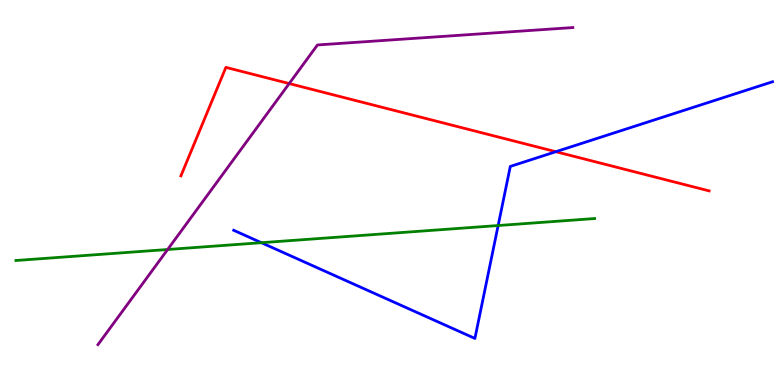[{'lines': ['blue', 'red'], 'intersections': [{'x': 7.17, 'y': 6.06}]}, {'lines': ['green', 'red'], 'intersections': []}, {'lines': ['purple', 'red'], 'intersections': [{'x': 3.73, 'y': 7.83}]}, {'lines': ['blue', 'green'], 'intersections': [{'x': 3.37, 'y': 3.7}, {'x': 6.43, 'y': 4.14}]}, {'lines': ['blue', 'purple'], 'intersections': []}, {'lines': ['green', 'purple'], 'intersections': [{'x': 2.16, 'y': 3.52}]}]